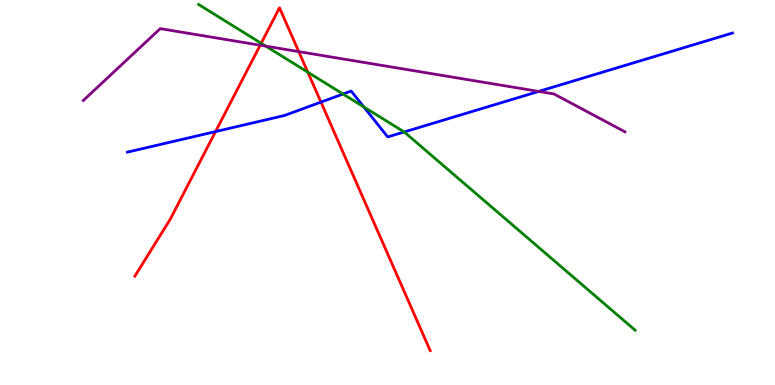[{'lines': ['blue', 'red'], 'intersections': [{'x': 2.78, 'y': 6.58}, {'x': 4.14, 'y': 7.35}]}, {'lines': ['green', 'red'], 'intersections': [{'x': 3.37, 'y': 8.88}, {'x': 3.97, 'y': 8.12}]}, {'lines': ['purple', 'red'], 'intersections': [{'x': 3.36, 'y': 8.83}, {'x': 3.85, 'y': 8.66}]}, {'lines': ['blue', 'green'], 'intersections': [{'x': 4.43, 'y': 7.56}, {'x': 4.69, 'y': 7.22}, {'x': 5.22, 'y': 6.57}]}, {'lines': ['blue', 'purple'], 'intersections': [{'x': 6.95, 'y': 7.63}]}, {'lines': ['green', 'purple'], 'intersections': [{'x': 3.43, 'y': 8.8}]}]